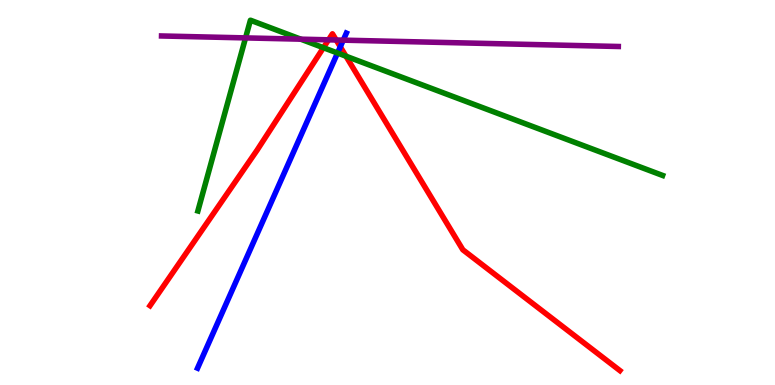[{'lines': ['blue', 'red'], 'intersections': [{'x': 4.39, 'y': 8.78}]}, {'lines': ['green', 'red'], 'intersections': [{'x': 4.17, 'y': 8.76}, {'x': 4.46, 'y': 8.54}]}, {'lines': ['purple', 'red'], 'intersections': [{'x': 4.24, 'y': 8.97}, {'x': 4.34, 'y': 8.96}]}, {'lines': ['blue', 'green'], 'intersections': [{'x': 4.36, 'y': 8.62}]}, {'lines': ['blue', 'purple'], 'intersections': [{'x': 4.43, 'y': 8.96}]}, {'lines': ['green', 'purple'], 'intersections': [{'x': 3.17, 'y': 9.02}, {'x': 3.88, 'y': 8.98}]}]